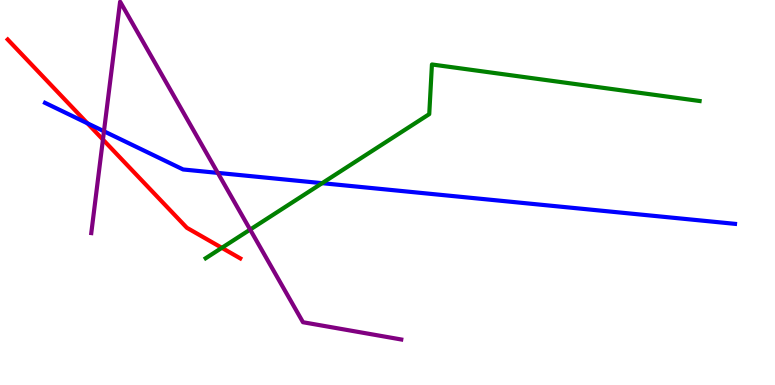[{'lines': ['blue', 'red'], 'intersections': [{'x': 1.13, 'y': 6.8}]}, {'lines': ['green', 'red'], 'intersections': [{'x': 2.86, 'y': 3.56}]}, {'lines': ['purple', 'red'], 'intersections': [{'x': 1.33, 'y': 6.37}]}, {'lines': ['blue', 'green'], 'intersections': [{'x': 4.16, 'y': 5.24}]}, {'lines': ['blue', 'purple'], 'intersections': [{'x': 1.34, 'y': 6.59}, {'x': 2.81, 'y': 5.51}]}, {'lines': ['green', 'purple'], 'intersections': [{'x': 3.23, 'y': 4.04}]}]